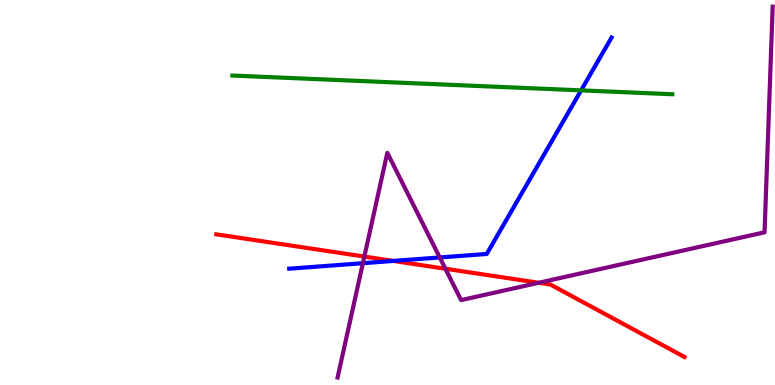[{'lines': ['blue', 'red'], 'intersections': [{'x': 5.08, 'y': 3.22}]}, {'lines': ['green', 'red'], 'intersections': []}, {'lines': ['purple', 'red'], 'intersections': [{'x': 4.7, 'y': 3.34}, {'x': 5.75, 'y': 3.02}, {'x': 6.95, 'y': 2.66}]}, {'lines': ['blue', 'green'], 'intersections': [{'x': 7.5, 'y': 7.65}]}, {'lines': ['blue', 'purple'], 'intersections': [{'x': 4.68, 'y': 3.16}, {'x': 5.67, 'y': 3.31}]}, {'lines': ['green', 'purple'], 'intersections': []}]